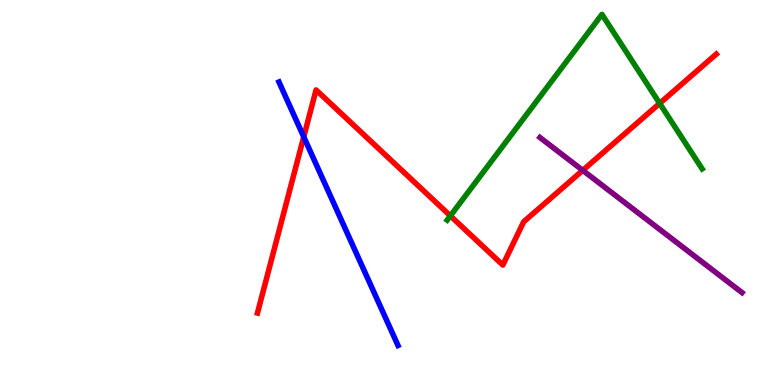[{'lines': ['blue', 'red'], 'intersections': [{'x': 3.92, 'y': 6.45}]}, {'lines': ['green', 'red'], 'intersections': [{'x': 5.81, 'y': 4.39}, {'x': 8.51, 'y': 7.31}]}, {'lines': ['purple', 'red'], 'intersections': [{'x': 7.52, 'y': 5.58}]}, {'lines': ['blue', 'green'], 'intersections': []}, {'lines': ['blue', 'purple'], 'intersections': []}, {'lines': ['green', 'purple'], 'intersections': []}]